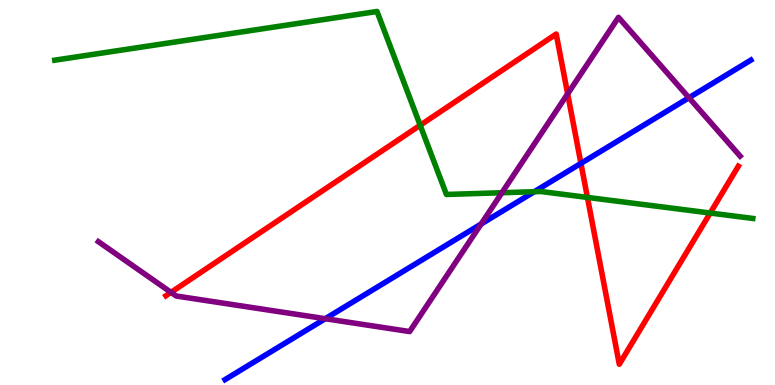[{'lines': ['blue', 'red'], 'intersections': [{'x': 7.5, 'y': 5.76}]}, {'lines': ['green', 'red'], 'intersections': [{'x': 5.42, 'y': 6.75}, {'x': 7.58, 'y': 4.87}, {'x': 9.16, 'y': 4.47}]}, {'lines': ['purple', 'red'], 'intersections': [{'x': 2.21, 'y': 2.41}, {'x': 7.32, 'y': 7.56}]}, {'lines': ['blue', 'green'], 'intersections': [{'x': 6.89, 'y': 5.02}]}, {'lines': ['blue', 'purple'], 'intersections': [{'x': 4.2, 'y': 1.72}, {'x': 6.21, 'y': 4.18}, {'x': 8.89, 'y': 7.46}]}, {'lines': ['green', 'purple'], 'intersections': [{'x': 6.48, 'y': 4.99}]}]